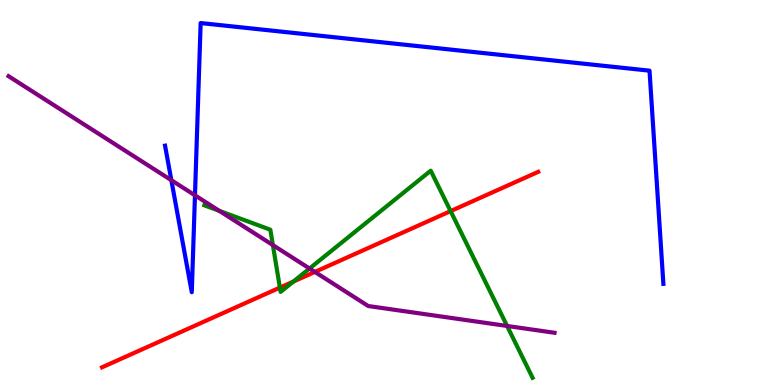[{'lines': ['blue', 'red'], 'intersections': []}, {'lines': ['green', 'red'], 'intersections': [{'x': 3.61, 'y': 2.53}, {'x': 3.79, 'y': 2.69}, {'x': 5.81, 'y': 4.52}]}, {'lines': ['purple', 'red'], 'intersections': [{'x': 4.06, 'y': 2.94}]}, {'lines': ['blue', 'green'], 'intersections': []}, {'lines': ['blue', 'purple'], 'intersections': [{'x': 2.21, 'y': 5.32}, {'x': 2.52, 'y': 4.93}]}, {'lines': ['green', 'purple'], 'intersections': [{'x': 2.83, 'y': 4.52}, {'x': 3.52, 'y': 3.63}, {'x': 3.99, 'y': 3.03}, {'x': 6.54, 'y': 1.53}]}]